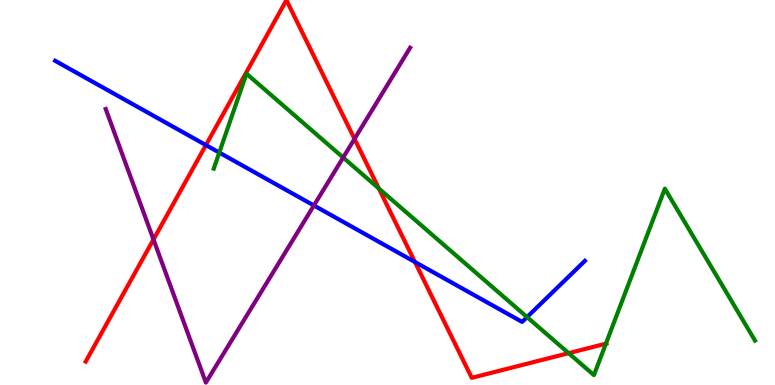[{'lines': ['blue', 'red'], 'intersections': [{'x': 2.66, 'y': 6.23}, {'x': 5.35, 'y': 3.2}]}, {'lines': ['green', 'red'], 'intersections': [{'x': 4.89, 'y': 5.1}, {'x': 7.34, 'y': 0.827}, {'x': 7.82, 'y': 1.07}]}, {'lines': ['purple', 'red'], 'intersections': [{'x': 1.98, 'y': 3.78}, {'x': 4.57, 'y': 6.39}]}, {'lines': ['blue', 'green'], 'intersections': [{'x': 2.83, 'y': 6.04}, {'x': 6.8, 'y': 1.76}]}, {'lines': ['blue', 'purple'], 'intersections': [{'x': 4.05, 'y': 4.66}]}, {'lines': ['green', 'purple'], 'intersections': [{'x': 4.43, 'y': 5.91}]}]